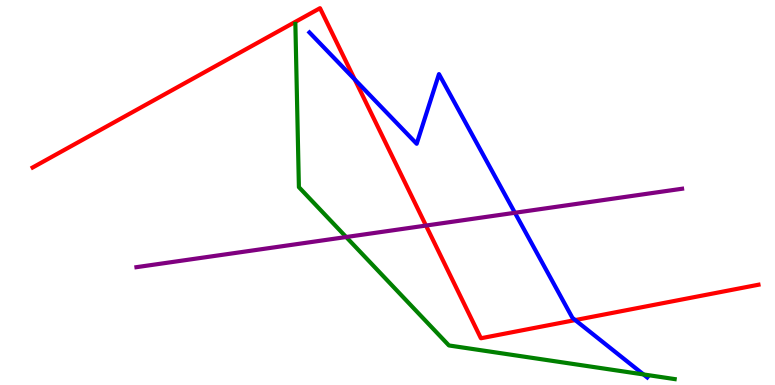[{'lines': ['blue', 'red'], 'intersections': [{'x': 4.58, 'y': 7.94}, {'x': 7.42, 'y': 1.69}]}, {'lines': ['green', 'red'], 'intersections': []}, {'lines': ['purple', 'red'], 'intersections': [{'x': 5.5, 'y': 4.14}]}, {'lines': ['blue', 'green'], 'intersections': [{'x': 8.3, 'y': 0.274}]}, {'lines': ['blue', 'purple'], 'intersections': [{'x': 6.64, 'y': 4.47}]}, {'lines': ['green', 'purple'], 'intersections': [{'x': 4.47, 'y': 3.84}]}]